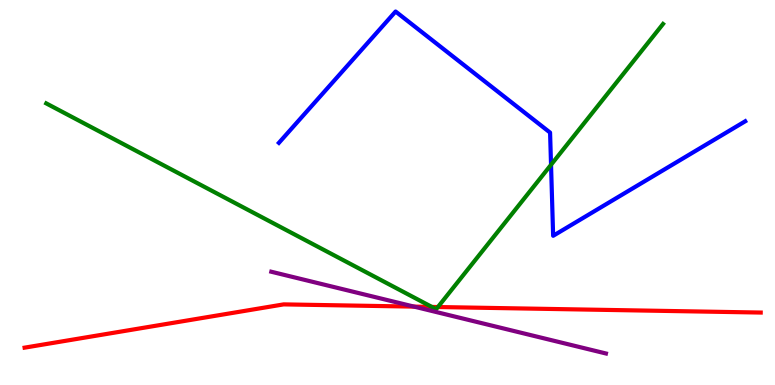[{'lines': ['blue', 'red'], 'intersections': []}, {'lines': ['green', 'red'], 'intersections': [{'x': 5.57, 'y': 2.03}, {'x': 5.65, 'y': 2.03}]}, {'lines': ['purple', 'red'], 'intersections': [{'x': 5.34, 'y': 2.04}]}, {'lines': ['blue', 'green'], 'intersections': [{'x': 7.11, 'y': 5.72}]}, {'lines': ['blue', 'purple'], 'intersections': []}, {'lines': ['green', 'purple'], 'intersections': []}]